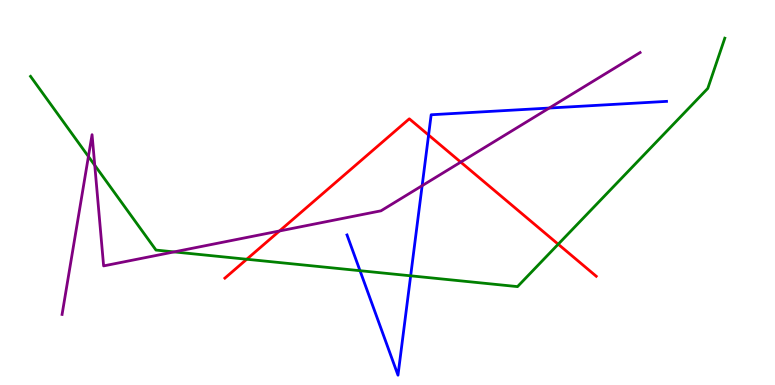[{'lines': ['blue', 'red'], 'intersections': [{'x': 5.53, 'y': 6.49}]}, {'lines': ['green', 'red'], 'intersections': [{'x': 3.18, 'y': 3.27}, {'x': 7.2, 'y': 3.66}]}, {'lines': ['purple', 'red'], 'intersections': [{'x': 3.61, 'y': 4.0}, {'x': 5.94, 'y': 5.79}]}, {'lines': ['blue', 'green'], 'intersections': [{'x': 4.65, 'y': 2.97}, {'x': 5.3, 'y': 2.84}]}, {'lines': ['blue', 'purple'], 'intersections': [{'x': 5.45, 'y': 5.18}, {'x': 7.09, 'y': 7.19}]}, {'lines': ['green', 'purple'], 'intersections': [{'x': 1.14, 'y': 5.93}, {'x': 1.22, 'y': 5.71}, {'x': 2.25, 'y': 3.46}]}]